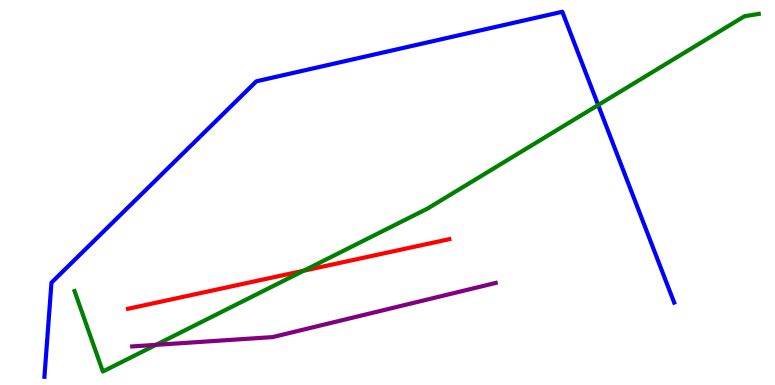[{'lines': ['blue', 'red'], 'intersections': []}, {'lines': ['green', 'red'], 'intersections': [{'x': 3.92, 'y': 2.97}]}, {'lines': ['purple', 'red'], 'intersections': []}, {'lines': ['blue', 'green'], 'intersections': [{'x': 7.72, 'y': 7.27}]}, {'lines': ['blue', 'purple'], 'intersections': []}, {'lines': ['green', 'purple'], 'intersections': [{'x': 2.01, 'y': 1.04}]}]